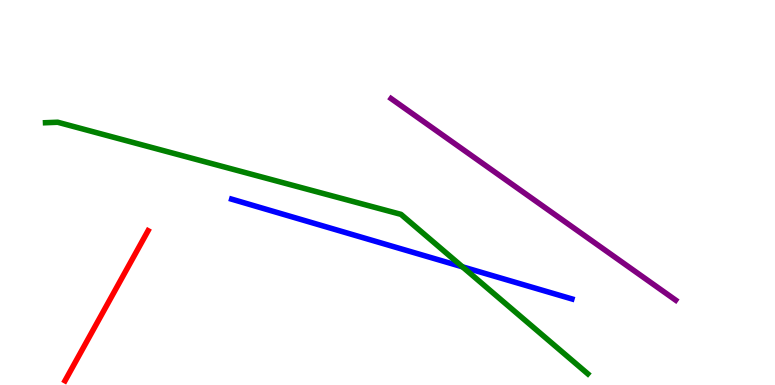[{'lines': ['blue', 'red'], 'intersections': []}, {'lines': ['green', 'red'], 'intersections': []}, {'lines': ['purple', 'red'], 'intersections': []}, {'lines': ['blue', 'green'], 'intersections': [{'x': 5.97, 'y': 3.07}]}, {'lines': ['blue', 'purple'], 'intersections': []}, {'lines': ['green', 'purple'], 'intersections': []}]